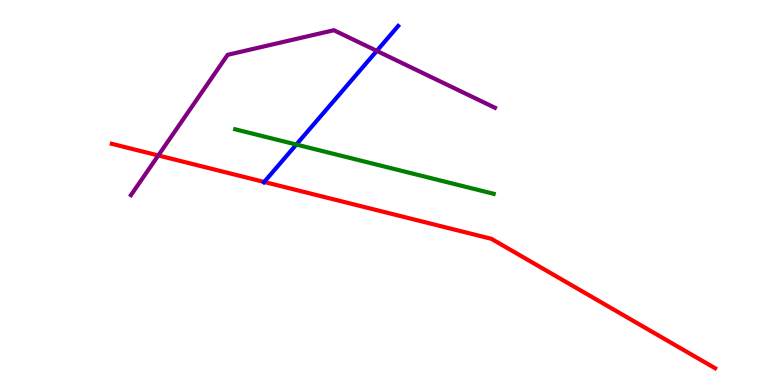[{'lines': ['blue', 'red'], 'intersections': [{'x': 3.41, 'y': 5.27}]}, {'lines': ['green', 'red'], 'intersections': []}, {'lines': ['purple', 'red'], 'intersections': [{'x': 2.04, 'y': 5.96}]}, {'lines': ['blue', 'green'], 'intersections': [{'x': 3.82, 'y': 6.25}]}, {'lines': ['blue', 'purple'], 'intersections': [{'x': 4.86, 'y': 8.68}]}, {'lines': ['green', 'purple'], 'intersections': []}]